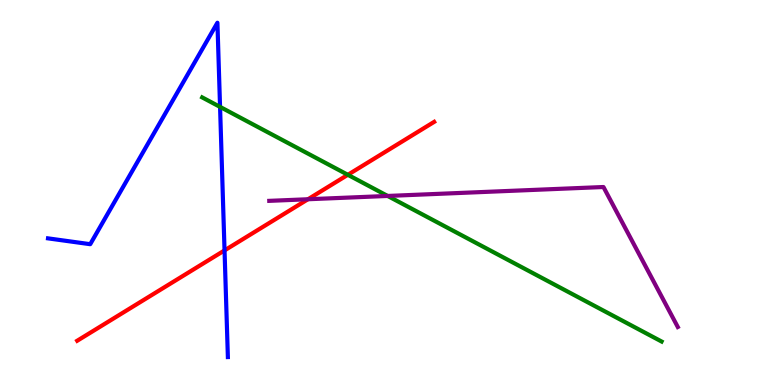[{'lines': ['blue', 'red'], 'intersections': [{'x': 2.9, 'y': 3.5}]}, {'lines': ['green', 'red'], 'intersections': [{'x': 4.49, 'y': 5.46}]}, {'lines': ['purple', 'red'], 'intersections': [{'x': 3.97, 'y': 4.82}]}, {'lines': ['blue', 'green'], 'intersections': [{'x': 2.84, 'y': 7.22}]}, {'lines': ['blue', 'purple'], 'intersections': []}, {'lines': ['green', 'purple'], 'intersections': [{'x': 5.0, 'y': 4.91}]}]